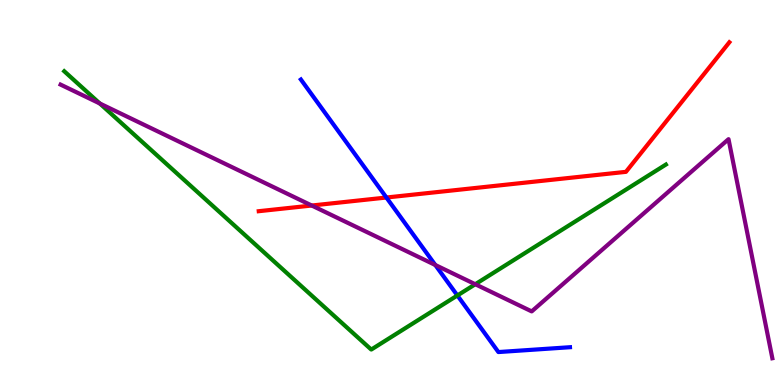[{'lines': ['blue', 'red'], 'intersections': [{'x': 4.99, 'y': 4.87}]}, {'lines': ['green', 'red'], 'intersections': []}, {'lines': ['purple', 'red'], 'intersections': [{'x': 4.02, 'y': 4.66}]}, {'lines': ['blue', 'green'], 'intersections': [{'x': 5.9, 'y': 2.33}]}, {'lines': ['blue', 'purple'], 'intersections': [{'x': 5.62, 'y': 3.12}]}, {'lines': ['green', 'purple'], 'intersections': [{'x': 1.29, 'y': 7.31}, {'x': 6.13, 'y': 2.62}]}]